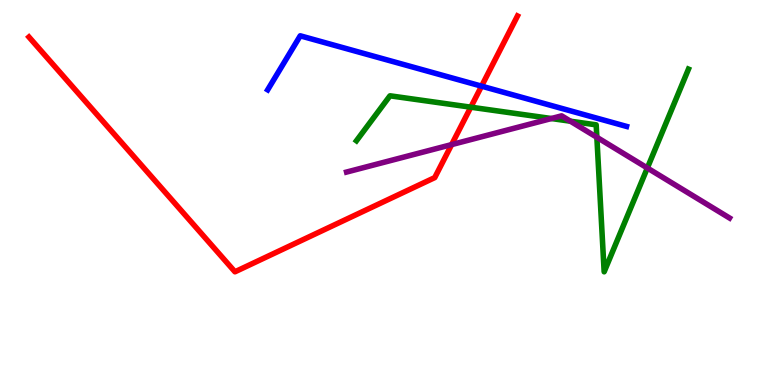[{'lines': ['blue', 'red'], 'intersections': [{'x': 6.21, 'y': 7.76}]}, {'lines': ['green', 'red'], 'intersections': [{'x': 6.07, 'y': 7.22}]}, {'lines': ['purple', 'red'], 'intersections': [{'x': 5.83, 'y': 6.24}]}, {'lines': ['blue', 'green'], 'intersections': []}, {'lines': ['blue', 'purple'], 'intersections': []}, {'lines': ['green', 'purple'], 'intersections': [{'x': 7.11, 'y': 6.92}, {'x': 7.36, 'y': 6.85}, {'x': 7.7, 'y': 6.43}, {'x': 8.35, 'y': 5.64}]}]